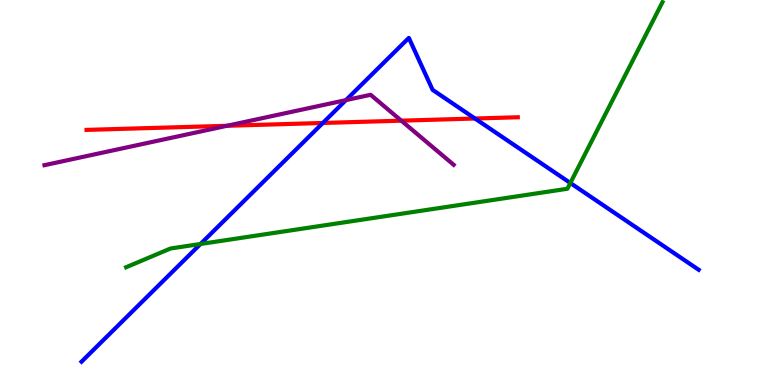[{'lines': ['blue', 'red'], 'intersections': [{'x': 4.17, 'y': 6.81}, {'x': 6.13, 'y': 6.92}]}, {'lines': ['green', 'red'], 'intersections': []}, {'lines': ['purple', 'red'], 'intersections': [{'x': 2.93, 'y': 6.73}, {'x': 5.18, 'y': 6.87}]}, {'lines': ['blue', 'green'], 'intersections': [{'x': 2.59, 'y': 3.66}, {'x': 7.36, 'y': 5.25}]}, {'lines': ['blue', 'purple'], 'intersections': [{'x': 4.46, 'y': 7.4}]}, {'lines': ['green', 'purple'], 'intersections': []}]